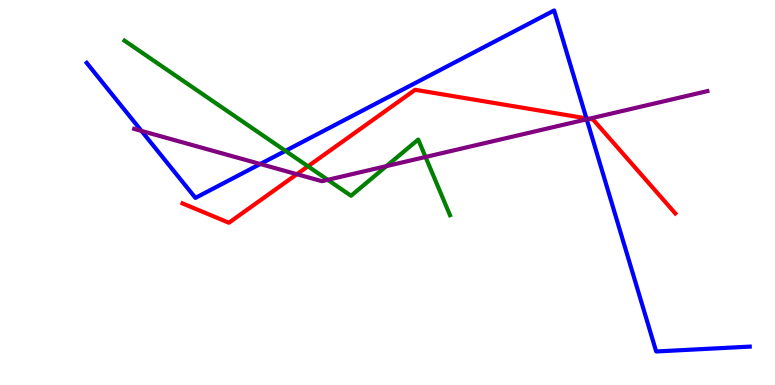[{'lines': ['blue', 'red'], 'intersections': [{'x': 7.57, 'y': 6.92}]}, {'lines': ['green', 'red'], 'intersections': [{'x': 3.97, 'y': 5.68}]}, {'lines': ['purple', 'red'], 'intersections': [{'x': 3.83, 'y': 5.48}, {'x': 7.6, 'y': 6.91}]}, {'lines': ['blue', 'green'], 'intersections': [{'x': 3.68, 'y': 6.08}]}, {'lines': ['blue', 'purple'], 'intersections': [{'x': 1.83, 'y': 6.6}, {'x': 3.36, 'y': 5.74}, {'x': 7.57, 'y': 6.9}]}, {'lines': ['green', 'purple'], 'intersections': [{'x': 4.23, 'y': 5.33}, {'x': 4.99, 'y': 5.69}, {'x': 5.49, 'y': 5.92}]}]